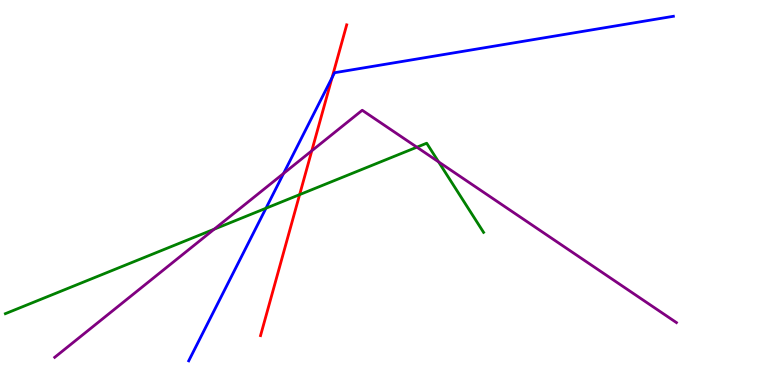[{'lines': ['blue', 'red'], 'intersections': [{'x': 4.28, 'y': 7.98}]}, {'lines': ['green', 'red'], 'intersections': [{'x': 3.87, 'y': 4.94}]}, {'lines': ['purple', 'red'], 'intersections': [{'x': 4.02, 'y': 6.08}]}, {'lines': ['blue', 'green'], 'intersections': [{'x': 3.43, 'y': 4.59}]}, {'lines': ['blue', 'purple'], 'intersections': [{'x': 3.66, 'y': 5.5}]}, {'lines': ['green', 'purple'], 'intersections': [{'x': 2.76, 'y': 4.05}, {'x': 5.38, 'y': 6.18}, {'x': 5.66, 'y': 5.8}]}]